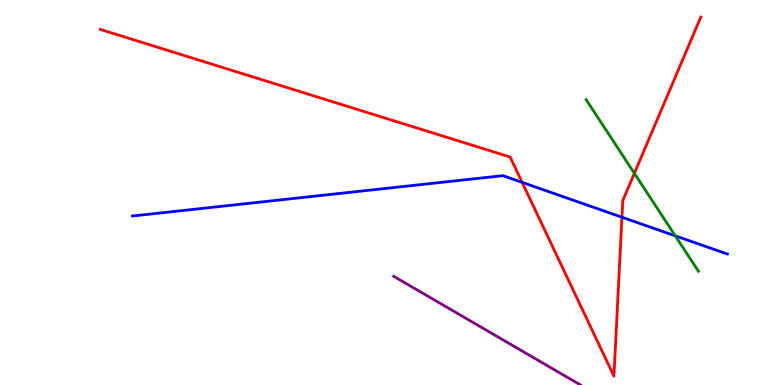[{'lines': ['blue', 'red'], 'intersections': [{'x': 6.74, 'y': 5.26}, {'x': 8.03, 'y': 4.36}]}, {'lines': ['green', 'red'], 'intersections': [{'x': 8.19, 'y': 5.5}]}, {'lines': ['purple', 'red'], 'intersections': []}, {'lines': ['blue', 'green'], 'intersections': [{'x': 8.71, 'y': 3.87}]}, {'lines': ['blue', 'purple'], 'intersections': []}, {'lines': ['green', 'purple'], 'intersections': []}]